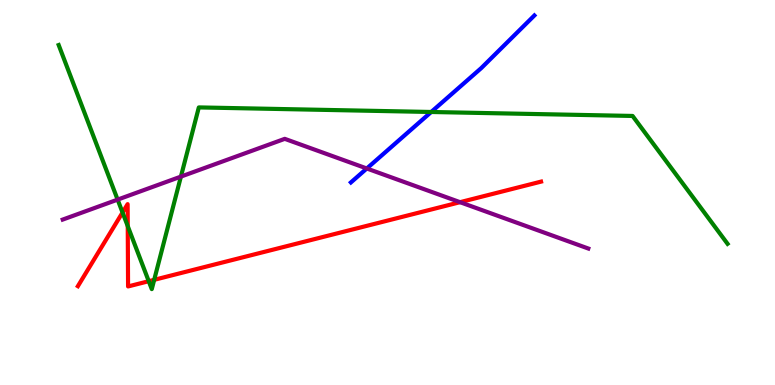[{'lines': ['blue', 'red'], 'intersections': []}, {'lines': ['green', 'red'], 'intersections': [{'x': 1.58, 'y': 4.48}, {'x': 1.65, 'y': 4.13}, {'x': 1.92, 'y': 2.7}, {'x': 1.99, 'y': 2.73}]}, {'lines': ['purple', 'red'], 'intersections': [{'x': 5.94, 'y': 4.75}]}, {'lines': ['blue', 'green'], 'intersections': [{'x': 5.56, 'y': 7.09}]}, {'lines': ['blue', 'purple'], 'intersections': [{'x': 4.73, 'y': 5.62}]}, {'lines': ['green', 'purple'], 'intersections': [{'x': 1.52, 'y': 4.82}, {'x': 2.33, 'y': 5.41}]}]